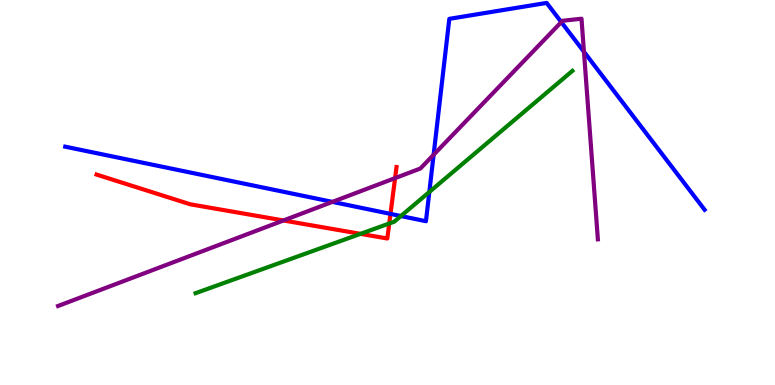[{'lines': ['blue', 'red'], 'intersections': [{'x': 5.04, 'y': 4.44}]}, {'lines': ['green', 'red'], 'intersections': [{'x': 4.65, 'y': 3.93}, {'x': 5.02, 'y': 4.19}]}, {'lines': ['purple', 'red'], 'intersections': [{'x': 3.66, 'y': 4.27}, {'x': 5.1, 'y': 5.37}]}, {'lines': ['blue', 'green'], 'intersections': [{'x': 5.17, 'y': 4.39}, {'x': 5.54, 'y': 5.01}]}, {'lines': ['blue', 'purple'], 'intersections': [{'x': 4.29, 'y': 4.76}, {'x': 5.6, 'y': 5.98}, {'x': 7.24, 'y': 9.43}, {'x': 7.53, 'y': 8.66}]}, {'lines': ['green', 'purple'], 'intersections': []}]